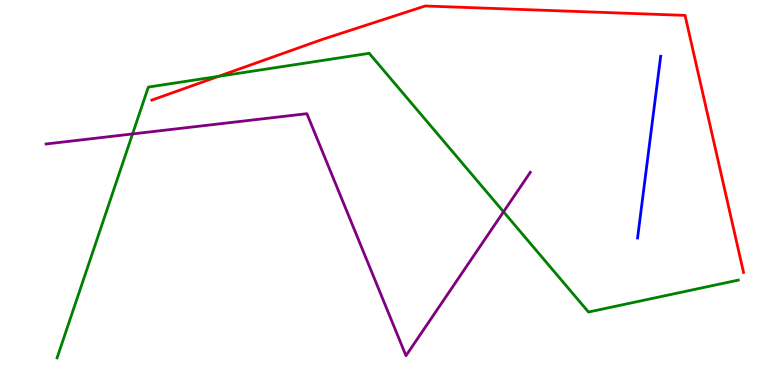[{'lines': ['blue', 'red'], 'intersections': []}, {'lines': ['green', 'red'], 'intersections': [{'x': 2.82, 'y': 8.02}]}, {'lines': ['purple', 'red'], 'intersections': []}, {'lines': ['blue', 'green'], 'intersections': []}, {'lines': ['blue', 'purple'], 'intersections': []}, {'lines': ['green', 'purple'], 'intersections': [{'x': 1.71, 'y': 6.52}, {'x': 6.5, 'y': 4.5}]}]